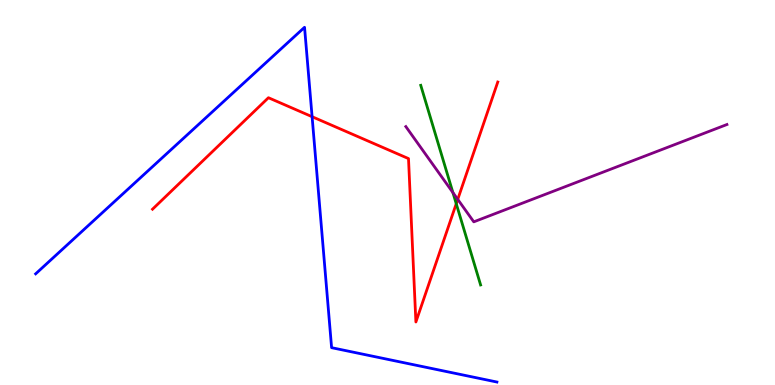[{'lines': ['blue', 'red'], 'intersections': [{'x': 4.03, 'y': 6.97}]}, {'lines': ['green', 'red'], 'intersections': [{'x': 5.89, 'y': 4.71}]}, {'lines': ['purple', 'red'], 'intersections': [{'x': 5.91, 'y': 4.82}]}, {'lines': ['blue', 'green'], 'intersections': []}, {'lines': ['blue', 'purple'], 'intersections': []}, {'lines': ['green', 'purple'], 'intersections': [{'x': 5.84, 'y': 5.0}]}]